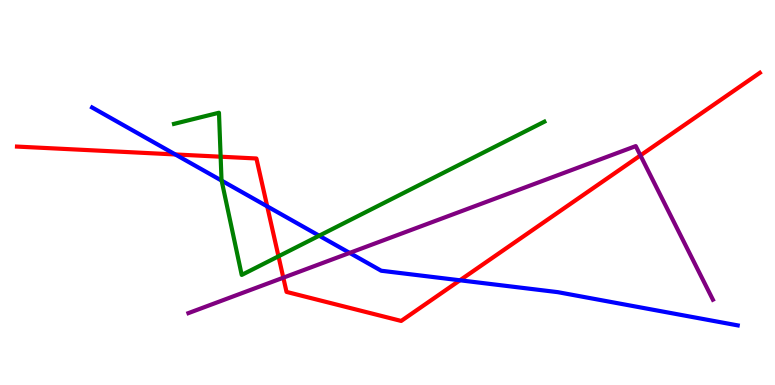[{'lines': ['blue', 'red'], 'intersections': [{'x': 2.26, 'y': 5.99}, {'x': 3.45, 'y': 4.64}, {'x': 5.93, 'y': 2.72}]}, {'lines': ['green', 'red'], 'intersections': [{'x': 2.85, 'y': 5.93}, {'x': 3.59, 'y': 3.34}]}, {'lines': ['purple', 'red'], 'intersections': [{'x': 3.66, 'y': 2.79}, {'x': 8.26, 'y': 5.96}]}, {'lines': ['blue', 'green'], 'intersections': [{'x': 2.86, 'y': 5.31}, {'x': 4.12, 'y': 3.88}]}, {'lines': ['blue', 'purple'], 'intersections': [{'x': 4.51, 'y': 3.43}]}, {'lines': ['green', 'purple'], 'intersections': []}]